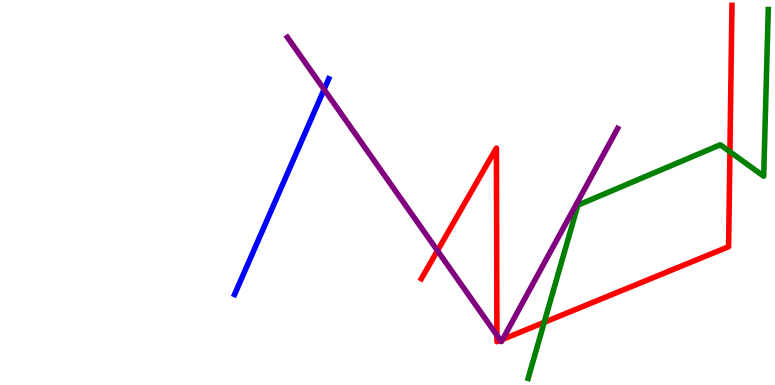[{'lines': ['blue', 'red'], 'intersections': []}, {'lines': ['green', 'red'], 'intersections': [{'x': 7.02, 'y': 1.63}, {'x': 9.42, 'y': 6.06}]}, {'lines': ['purple', 'red'], 'intersections': [{'x': 5.64, 'y': 3.49}, {'x': 6.41, 'y': 1.29}, {'x': 6.46, 'y': 1.16}, {'x': 6.48, 'y': 1.18}]}, {'lines': ['blue', 'green'], 'intersections': []}, {'lines': ['blue', 'purple'], 'intersections': [{'x': 4.18, 'y': 7.68}]}, {'lines': ['green', 'purple'], 'intersections': []}]